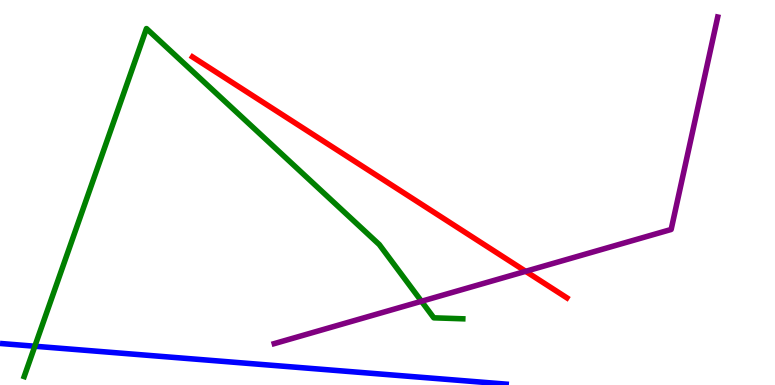[{'lines': ['blue', 'red'], 'intersections': []}, {'lines': ['green', 'red'], 'intersections': []}, {'lines': ['purple', 'red'], 'intersections': [{'x': 6.78, 'y': 2.95}]}, {'lines': ['blue', 'green'], 'intersections': [{'x': 0.45, 'y': 1.01}]}, {'lines': ['blue', 'purple'], 'intersections': []}, {'lines': ['green', 'purple'], 'intersections': [{'x': 5.44, 'y': 2.17}]}]